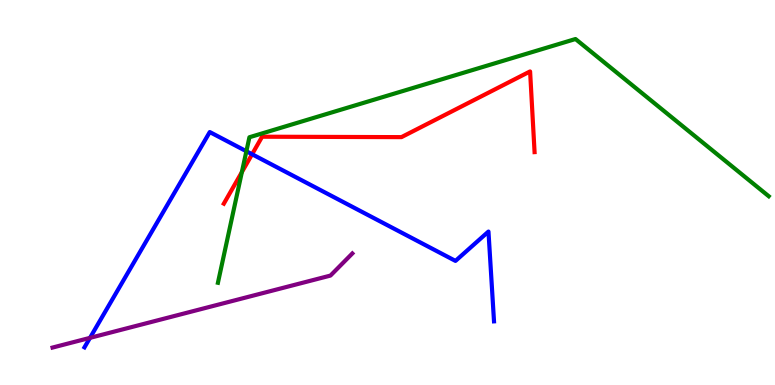[{'lines': ['blue', 'red'], 'intersections': [{'x': 3.25, 'y': 5.99}]}, {'lines': ['green', 'red'], 'intersections': [{'x': 3.12, 'y': 5.53}]}, {'lines': ['purple', 'red'], 'intersections': []}, {'lines': ['blue', 'green'], 'intersections': [{'x': 3.18, 'y': 6.07}]}, {'lines': ['blue', 'purple'], 'intersections': [{'x': 1.16, 'y': 1.22}]}, {'lines': ['green', 'purple'], 'intersections': []}]